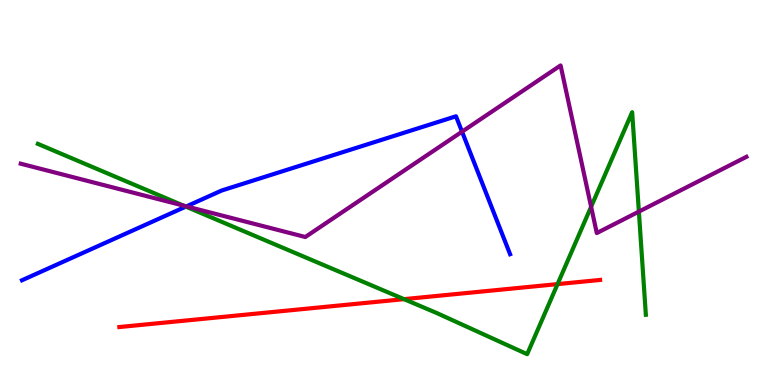[{'lines': ['blue', 'red'], 'intersections': []}, {'lines': ['green', 'red'], 'intersections': [{'x': 5.21, 'y': 2.23}, {'x': 7.19, 'y': 2.62}]}, {'lines': ['purple', 'red'], 'intersections': []}, {'lines': ['blue', 'green'], 'intersections': [{'x': 2.4, 'y': 4.63}]}, {'lines': ['blue', 'purple'], 'intersections': [{'x': 2.41, 'y': 4.64}, {'x': 5.96, 'y': 6.58}]}, {'lines': ['green', 'purple'], 'intersections': [{'x': 2.37, 'y': 4.66}, {'x': 7.63, 'y': 4.63}, {'x': 8.24, 'y': 4.5}]}]